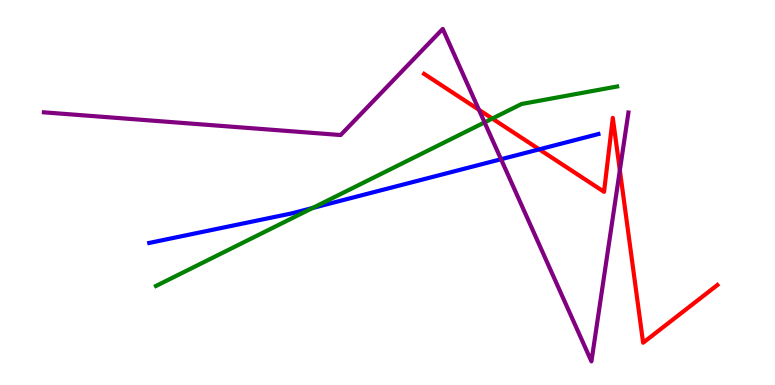[{'lines': ['blue', 'red'], 'intersections': [{'x': 6.96, 'y': 6.12}]}, {'lines': ['green', 'red'], 'intersections': [{'x': 6.35, 'y': 6.92}]}, {'lines': ['purple', 'red'], 'intersections': [{'x': 6.18, 'y': 7.15}, {'x': 8.0, 'y': 5.58}]}, {'lines': ['blue', 'green'], 'intersections': [{'x': 4.03, 'y': 4.6}]}, {'lines': ['blue', 'purple'], 'intersections': [{'x': 6.46, 'y': 5.86}]}, {'lines': ['green', 'purple'], 'intersections': [{'x': 6.25, 'y': 6.82}]}]